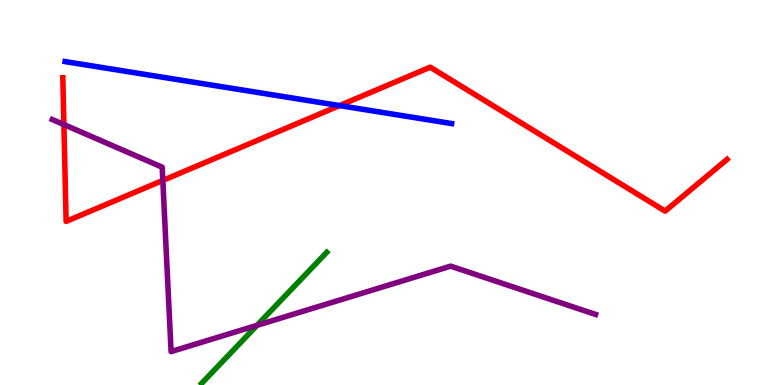[{'lines': ['blue', 'red'], 'intersections': [{'x': 4.38, 'y': 7.26}]}, {'lines': ['green', 'red'], 'intersections': []}, {'lines': ['purple', 'red'], 'intersections': [{'x': 0.825, 'y': 6.76}, {'x': 2.1, 'y': 5.31}]}, {'lines': ['blue', 'green'], 'intersections': []}, {'lines': ['blue', 'purple'], 'intersections': []}, {'lines': ['green', 'purple'], 'intersections': [{'x': 3.32, 'y': 1.55}]}]